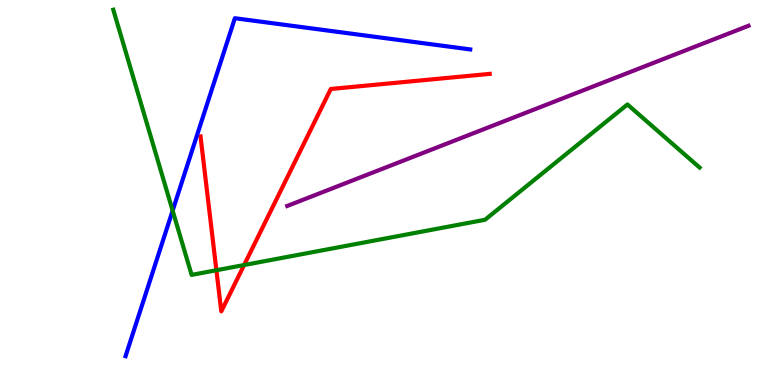[{'lines': ['blue', 'red'], 'intersections': []}, {'lines': ['green', 'red'], 'intersections': [{'x': 2.79, 'y': 2.98}, {'x': 3.15, 'y': 3.12}]}, {'lines': ['purple', 'red'], 'intersections': []}, {'lines': ['blue', 'green'], 'intersections': [{'x': 2.23, 'y': 4.53}]}, {'lines': ['blue', 'purple'], 'intersections': []}, {'lines': ['green', 'purple'], 'intersections': []}]